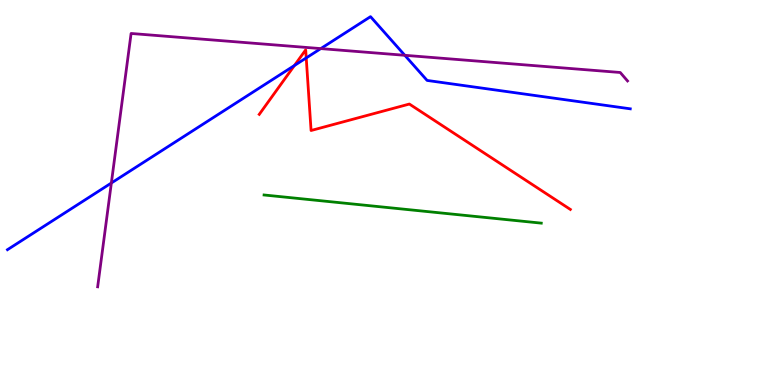[{'lines': ['blue', 'red'], 'intersections': [{'x': 3.8, 'y': 8.3}, {'x': 3.95, 'y': 8.5}]}, {'lines': ['green', 'red'], 'intersections': []}, {'lines': ['purple', 'red'], 'intersections': []}, {'lines': ['blue', 'green'], 'intersections': []}, {'lines': ['blue', 'purple'], 'intersections': [{'x': 1.44, 'y': 5.25}, {'x': 4.14, 'y': 8.74}, {'x': 5.22, 'y': 8.56}]}, {'lines': ['green', 'purple'], 'intersections': []}]